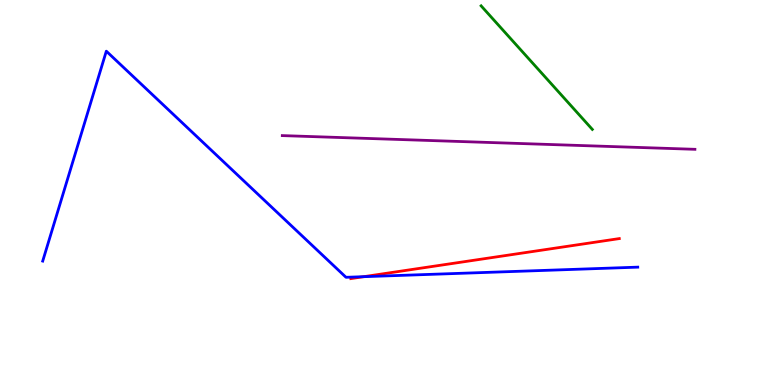[{'lines': ['blue', 'red'], 'intersections': [{'x': 4.69, 'y': 2.81}]}, {'lines': ['green', 'red'], 'intersections': []}, {'lines': ['purple', 'red'], 'intersections': []}, {'lines': ['blue', 'green'], 'intersections': []}, {'lines': ['blue', 'purple'], 'intersections': []}, {'lines': ['green', 'purple'], 'intersections': []}]